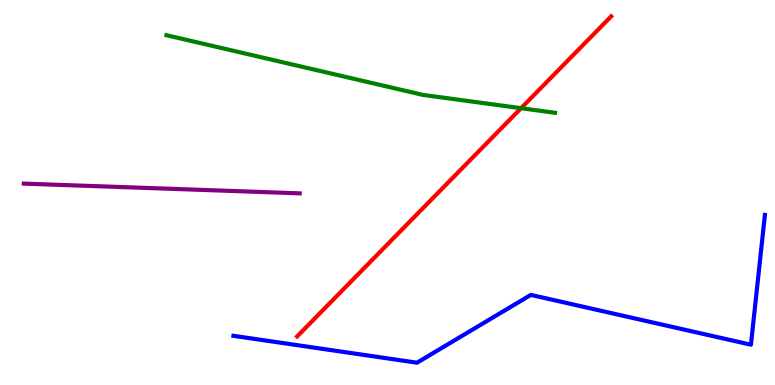[{'lines': ['blue', 'red'], 'intersections': []}, {'lines': ['green', 'red'], 'intersections': [{'x': 6.72, 'y': 7.19}]}, {'lines': ['purple', 'red'], 'intersections': []}, {'lines': ['blue', 'green'], 'intersections': []}, {'lines': ['blue', 'purple'], 'intersections': []}, {'lines': ['green', 'purple'], 'intersections': []}]